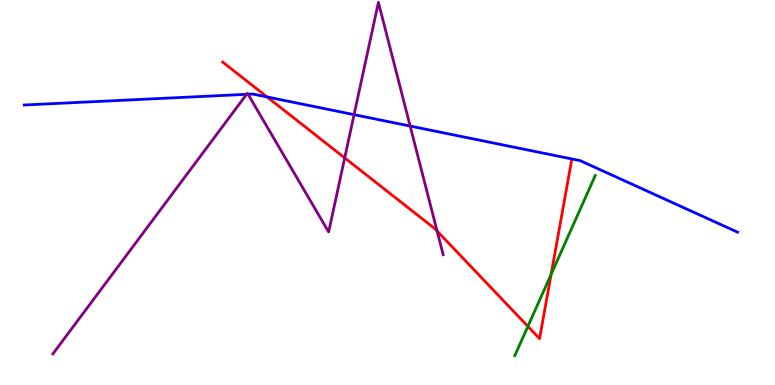[{'lines': ['blue', 'red'], 'intersections': [{'x': 3.45, 'y': 7.48}]}, {'lines': ['green', 'red'], 'intersections': [{'x': 6.81, 'y': 1.52}, {'x': 7.11, 'y': 2.87}]}, {'lines': ['purple', 'red'], 'intersections': [{'x': 4.45, 'y': 5.9}, {'x': 5.64, 'y': 4.0}]}, {'lines': ['blue', 'green'], 'intersections': []}, {'lines': ['blue', 'purple'], 'intersections': [{'x': 3.18, 'y': 7.55}, {'x': 3.2, 'y': 7.55}, {'x': 4.57, 'y': 7.02}, {'x': 5.29, 'y': 6.73}]}, {'lines': ['green', 'purple'], 'intersections': []}]